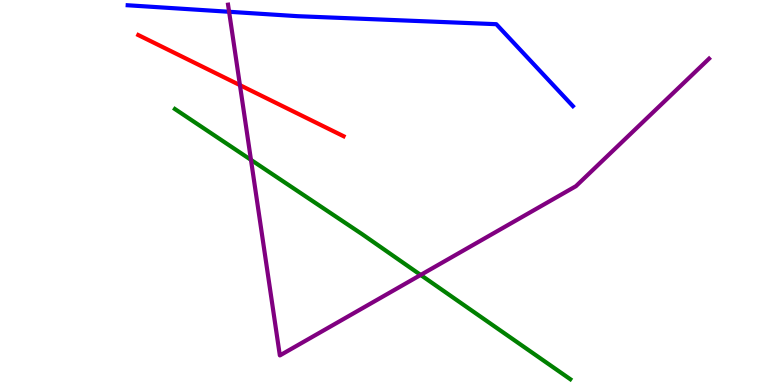[{'lines': ['blue', 'red'], 'intersections': []}, {'lines': ['green', 'red'], 'intersections': []}, {'lines': ['purple', 'red'], 'intersections': [{'x': 3.1, 'y': 7.79}]}, {'lines': ['blue', 'green'], 'intersections': []}, {'lines': ['blue', 'purple'], 'intersections': [{'x': 2.96, 'y': 9.69}]}, {'lines': ['green', 'purple'], 'intersections': [{'x': 3.24, 'y': 5.85}, {'x': 5.43, 'y': 2.86}]}]